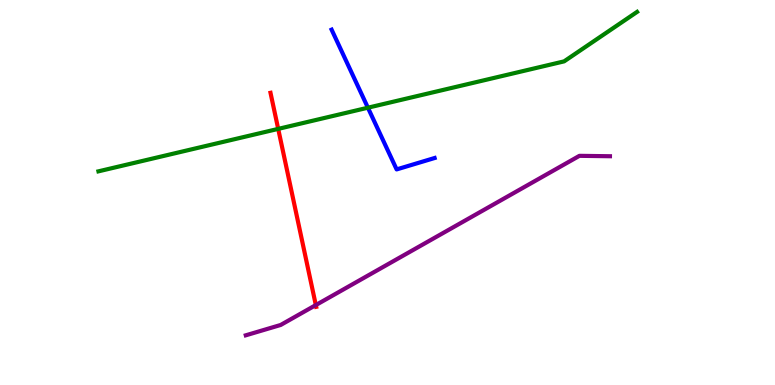[{'lines': ['blue', 'red'], 'intersections': []}, {'lines': ['green', 'red'], 'intersections': [{'x': 3.59, 'y': 6.65}]}, {'lines': ['purple', 'red'], 'intersections': [{'x': 4.08, 'y': 2.08}]}, {'lines': ['blue', 'green'], 'intersections': [{'x': 4.75, 'y': 7.2}]}, {'lines': ['blue', 'purple'], 'intersections': []}, {'lines': ['green', 'purple'], 'intersections': []}]